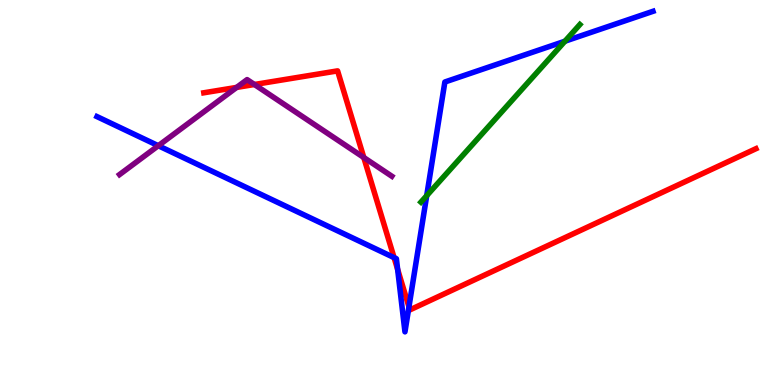[{'lines': ['blue', 'red'], 'intersections': [{'x': 5.08, 'y': 3.31}, {'x': 5.13, 'y': 3.0}, {'x': 5.28, 'y': 2.03}]}, {'lines': ['green', 'red'], 'intersections': []}, {'lines': ['purple', 'red'], 'intersections': [{'x': 3.05, 'y': 7.73}, {'x': 3.28, 'y': 7.81}, {'x': 4.69, 'y': 5.91}]}, {'lines': ['blue', 'green'], 'intersections': [{'x': 5.51, 'y': 4.92}, {'x': 7.29, 'y': 8.93}]}, {'lines': ['blue', 'purple'], 'intersections': [{'x': 2.04, 'y': 6.22}]}, {'lines': ['green', 'purple'], 'intersections': []}]